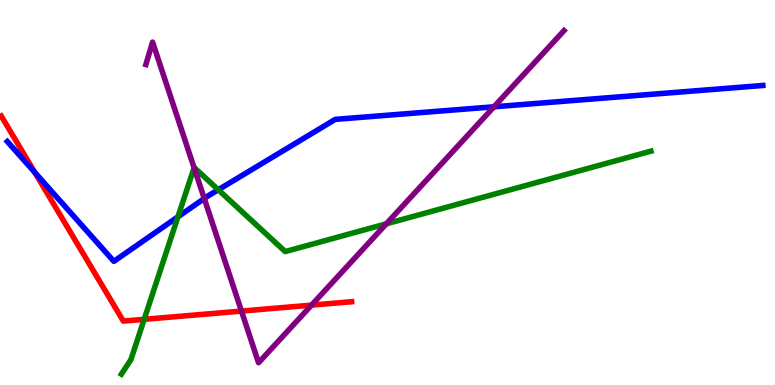[{'lines': ['blue', 'red'], 'intersections': [{'x': 0.45, 'y': 5.52}]}, {'lines': ['green', 'red'], 'intersections': [{'x': 1.86, 'y': 1.71}]}, {'lines': ['purple', 'red'], 'intersections': [{'x': 3.12, 'y': 1.92}, {'x': 4.02, 'y': 2.07}]}, {'lines': ['blue', 'green'], 'intersections': [{'x': 2.3, 'y': 4.37}, {'x': 2.82, 'y': 5.07}]}, {'lines': ['blue', 'purple'], 'intersections': [{'x': 2.64, 'y': 4.84}, {'x': 6.37, 'y': 7.23}]}, {'lines': ['green', 'purple'], 'intersections': [{'x': 2.5, 'y': 5.64}, {'x': 4.98, 'y': 4.19}]}]